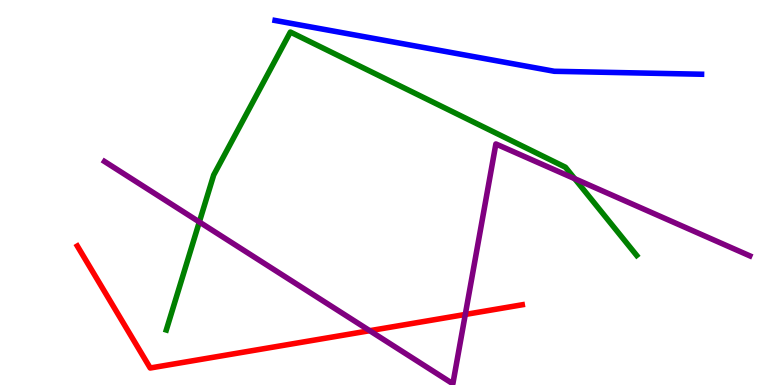[{'lines': ['blue', 'red'], 'intersections': []}, {'lines': ['green', 'red'], 'intersections': []}, {'lines': ['purple', 'red'], 'intersections': [{'x': 4.77, 'y': 1.41}, {'x': 6.0, 'y': 1.83}]}, {'lines': ['blue', 'green'], 'intersections': []}, {'lines': ['blue', 'purple'], 'intersections': []}, {'lines': ['green', 'purple'], 'intersections': [{'x': 2.57, 'y': 4.23}, {'x': 7.42, 'y': 5.36}]}]